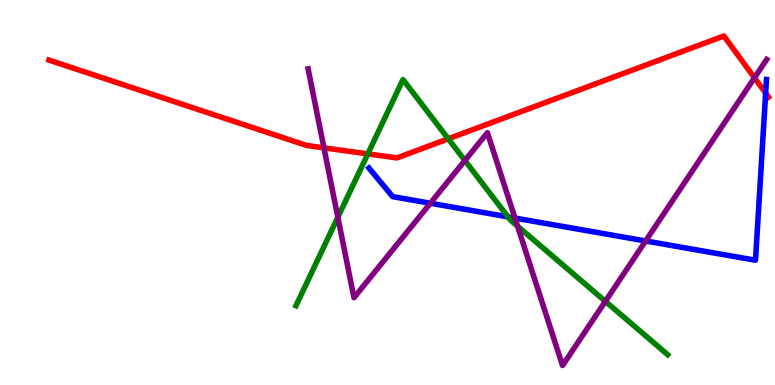[{'lines': ['blue', 'red'], 'intersections': [{'x': 9.88, 'y': 7.58}]}, {'lines': ['green', 'red'], 'intersections': [{'x': 4.75, 'y': 6.0}, {'x': 5.78, 'y': 6.4}]}, {'lines': ['purple', 'red'], 'intersections': [{'x': 4.18, 'y': 6.16}, {'x': 9.74, 'y': 7.98}]}, {'lines': ['blue', 'green'], 'intersections': [{'x': 6.55, 'y': 4.37}]}, {'lines': ['blue', 'purple'], 'intersections': [{'x': 5.55, 'y': 4.72}, {'x': 6.64, 'y': 4.34}, {'x': 8.33, 'y': 3.74}]}, {'lines': ['green', 'purple'], 'intersections': [{'x': 4.36, 'y': 4.36}, {'x': 6.0, 'y': 5.83}, {'x': 6.68, 'y': 4.12}, {'x': 7.81, 'y': 2.17}]}]